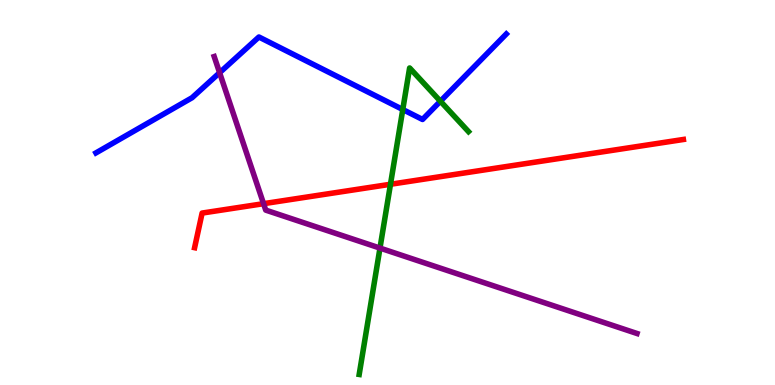[{'lines': ['blue', 'red'], 'intersections': []}, {'lines': ['green', 'red'], 'intersections': [{'x': 5.04, 'y': 5.21}]}, {'lines': ['purple', 'red'], 'intersections': [{'x': 3.4, 'y': 4.71}]}, {'lines': ['blue', 'green'], 'intersections': [{'x': 5.2, 'y': 7.16}, {'x': 5.68, 'y': 7.37}]}, {'lines': ['blue', 'purple'], 'intersections': [{'x': 2.83, 'y': 8.11}]}, {'lines': ['green', 'purple'], 'intersections': [{'x': 4.9, 'y': 3.56}]}]